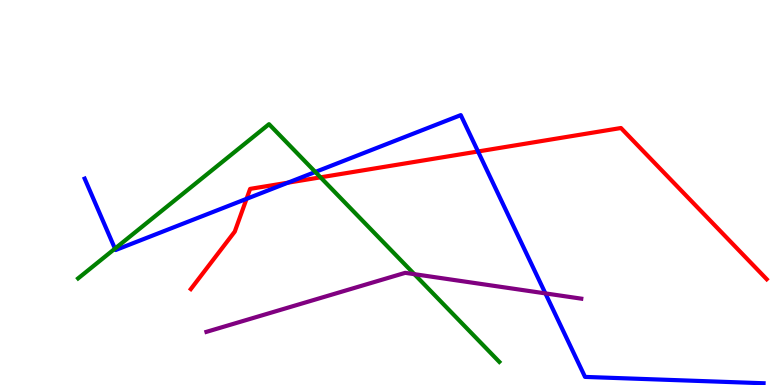[{'lines': ['blue', 'red'], 'intersections': [{'x': 3.18, 'y': 4.84}, {'x': 3.71, 'y': 5.25}, {'x': 6.17, 'y': 6.07}]}, {'lines': ['green', 'red'], 'intersections': [{'x': 4.14, 'y': 5.39}]}, {'lines': ['purple', 'red'], 'intersections': []}, {'lines': ['blue', 'green'], 'intersections': [{'x': 1.48, 'y': 3.54}, {'x': 4.07, 'y': 5.53}]}, {'lines': ['blue', 'purple'], 'intersections': [{'x': 7.04, 'y': 2.38}]}, {'lines': ['green', 'purple'], 'intersections': [{'x': 5.35, 'y': 2.88}]}]